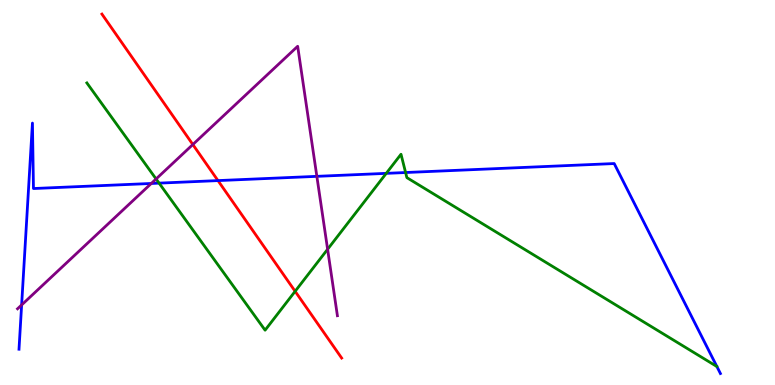[{'lines': ['blue', 'red'], 'intersections': [{'x': 2.81, 'y': 5.31}]}, {'lines': ['green', 'red'], 'intersections': [{'x': 3.81, 'y': 2.43}]}, {'lines': ['purple', 'red'], 'intersections': [{'x': 2.49, 'y': 6.25}]}, {'lines': ['blue', 'green'], 'intersections': [{'x': 2.05, 'y': 5.24}, {'x': 4.98, 'y': 5.5}, {'x': 5.23, 'y': 5.52}]}, {'lines': ['blue', 'purple'], 'intersections': [{'x': 0.279, 'y': 2.08}, {'x': 1.95, 'y': 5.23}, {'x': 4.09, 'y': 5.42}]}, {'lines': ['green', 'purple'], 'intersections': [{'x': 2.01, 'y': 5.35}, {'x': 4.23, 'y': 3.53}]}]